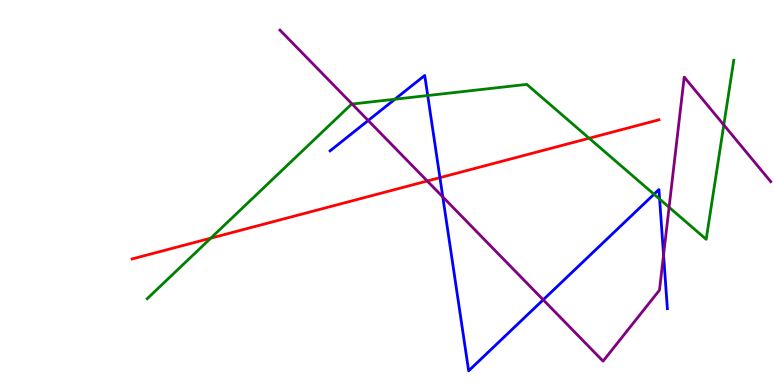[{'lines': ['blue', 'red'], 'intersections': [{'x': 5.68, 'y': 5.39}]}, {'lines': ['green', 'red'], 'intersections': [{'x': 2.72, 'y': 3.81}, {'x': 7.6, 'y': 6.41}]}, {'lines': ['purple', 'red'], 'intersections': [{'x': 5.51, 'y': 5.3}]}, {'lines': ['blue', 'green'], 'intersections': [{'x': 5.1, 'y': 7.42}, {'x': 5.52, 'y': 7.52}, {'x': 8.44, 'y': 4.95}, {'x': 8.51, 'y': 4.83}]}, {'lines': ['blue', 'purple'], 'intersections': [{'x': 4.75, 'y': 6.87}, {'x': 5.71, 'y': 4.88}, {'x': 7.01, 'y': 2.21}, {'x': 8.56, 'y': 3.38}]}, {'lines': ['green', 'purple'], 'intersections': [{'x': 4.54, 'y': 7.3}, {'x': 8.63, 'y': 4.62}, {'x': 9.34, 'y': 6.75}]}]